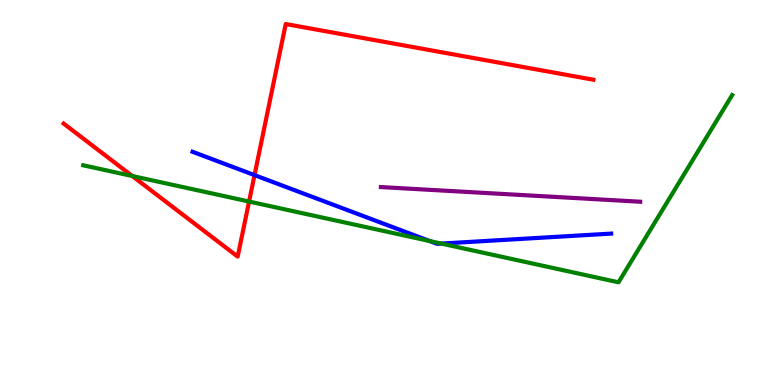[{'lines': ['blue', 'red'], 'intersections': [{'x': 3.28, 'y': 5.45}]}, {'lines': ['green', 'red'], 'intersections': [{'x': 1.71, 'y': 5.43}, {'x': 3.21, 'y': 4.76}]}, {'lines': ['purple', 'red'], 'intersections': []}, {'lines': ['blue', 'green'], 'intersections': [{'x': 5.54, 'y': 3.74}, {'x': 5.7, 'y': 3.67}]}, {'lines': ['blue', 'purple'], 'intersections': []}, {'lines': ['green', 'purple'], 'intersections': []}]